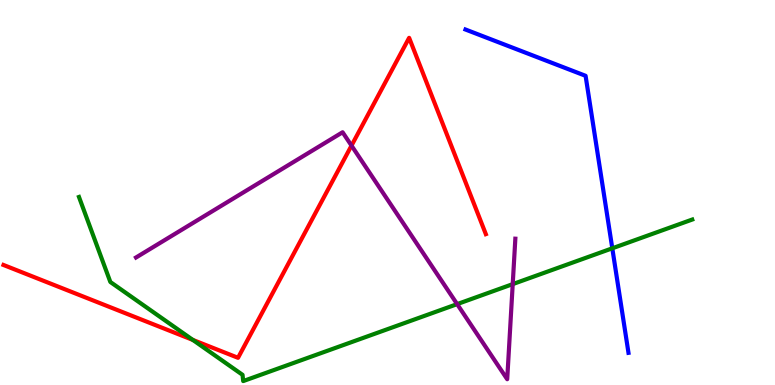[{'lines': ['blue', 'red'], 'intersections': []}, {'lines': ['green', 'red'], 'intersections': [{'x': 2.49, 'y': 1.17}]}, {'lines': ['purple', 'red'], 'intersections': [{'x': 4.54, 'y': 6.22}]}, {'lines': ['blue', 'green'], 'intersections': [{'x': 7.9, 'y': 3.55}]}, {'lines': ['blue', 'purple'], 'intersections': []}, {'lines': ['green', 'purple'], 'intersections': [{'x': 5.9, 'y': 2.1}, {'x': 6.62, 'y': 2.62}]}]